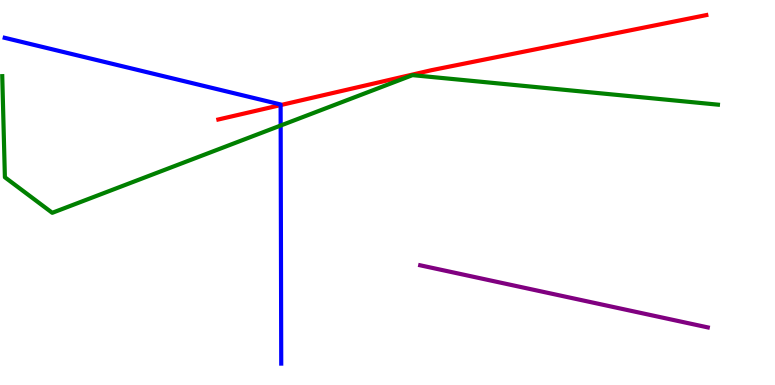[{'lines': ['blue', 'red'], 'intersections': [{'x': 3.62, 'y': 7.27}]}, {'lines': ['green', 'red'], 'intersections': []}, {'lines': ['purple', 'red'], 'intersections': []}, {'lines': ['blue', 'green'], 'intersections': [{'x': 3.62, 'y': 6.74}]}, {'lines': ['blue', 'purple'], 'intersections': []}, {'lines': ['green', 'purple'], 'intersections': []}]